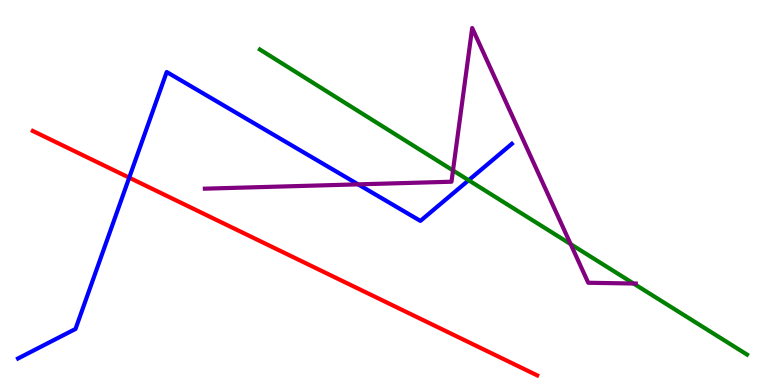[{'lines': ['blue', 'red'], 'intersections': [{'x': 1.67, 'y': 5.39}]}, {'lines': ['green', 'red'], 'intersections': []}, {'lines': ['purple', 'red'], 'intersections': []}, {'lines': ['blue', 'green'], 'intersections': [{'x': 6.05, 'y': 5.32}]}, {'lines': ['blue', 'purple'], 'intersections': [{'x': 4.62, 'y': 5.21}]}, {'lines': ['green', 'purple'], 'intersections': [{'x': 5.85, 'y': 5.57}, {'x': 7.36, 'y': 3.66}, {'x': 8.17, 'y': 2.64}]}]